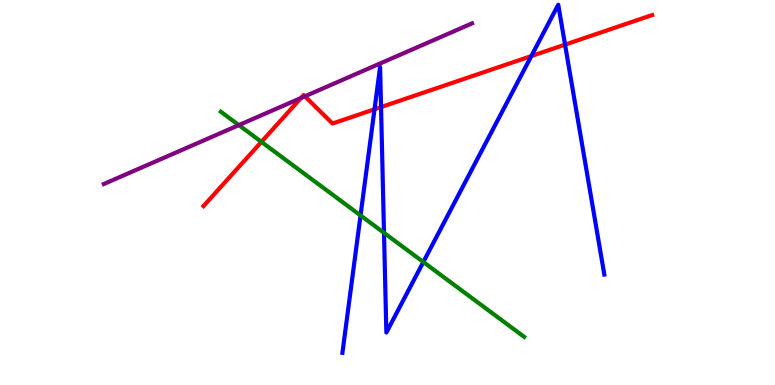[{'lines': ['blue', 'red'], 'intersections': [{'x': 4.83, 'y': 7.16}, {'x': 4.92, 'y': 7.22}, {'x': 6.86, 'y': 8.54}, {'x': 7.29, 'y': 8.84}]}, {'lines': ['green', 'red'], 'intersections': [{'x': 3.37, 'y': 6.32}]}, {'lines': ['purple', 'red'], 'intersections': [{'x': 3.88, 'y': 7.45}, {'x': 3.93, 'y': 7.5}]}, {'lines': ['blue', 'green'], 'intersections': [{'x': 4.65, 'y': 4.4}, {'x': 4.95, 'y': 3.95}, {'x': 5.46, 'y': 3.19}]}, {'lines': ['blue', 'purple'], 'intersections': []}, {'lines': ['green', 'purple'], 'intersections': [{'x': 3.08, 'y': 6.75}]}]